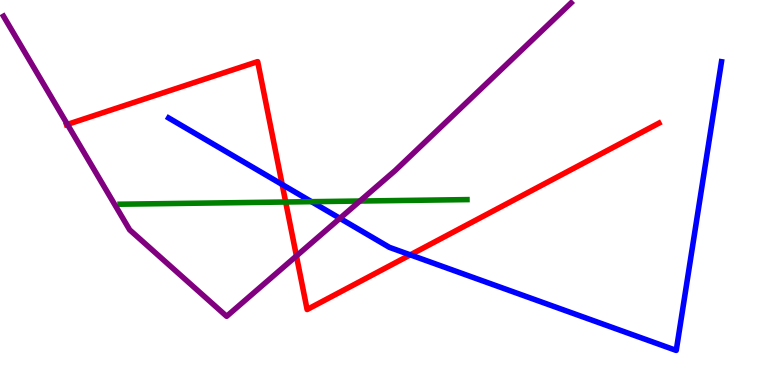[{'lines': ['blue', 'red'], 'intersections': [{'x': 3.64, 'y': 5.21}, {'x': 5.29, 'y': 3.38}]}, {'lines': ['green', 'red'], 'intersections': [{'x': 3.69, 'y': 4.75}]}, {'lines': ['purple', 'red'], 'intersections': [{'x': 0.87, 'y': 6.77}, {'x': 3.82, 'y': 3.35}]}, {'lines': ['blue', 'green'], 'intersections': [{'x': 4.02, 'y': 4.76}]}, {'lines': ['blue', 'purple'], 'intersections': [{'x': 4.39, 'y': 4.33}]}, {'lines': ['green', 'purple'], 'intersections': [{'x': 4.64, 'y': 4.78}]}]